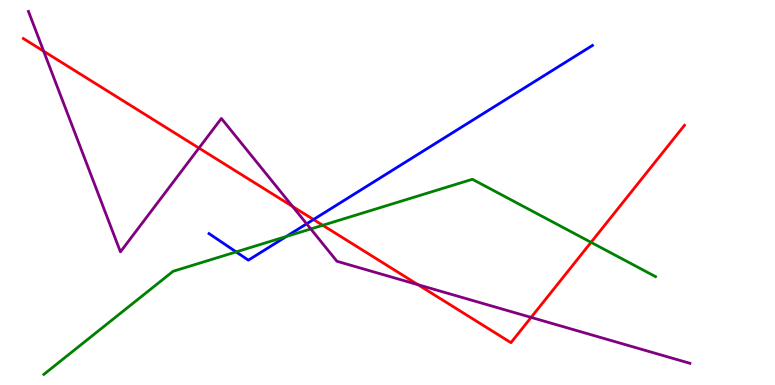[{'lines': ['blue', 'red'], 'intersections': [{'x': 4.05, 'y': 4.3}]}, {'lines': ['green', 'red'], 'intersections': [{'x': 4.16, 'y': 4.15}, {'x': 7.63, 'y': 3.71}]}, {'lines': ['purple', 'red'], 'intersections': [{'x': 0.563, 'y': 8.67}, {'x': 2.57, 'y': 6.15}, {'x': 3.78, 'y': 4.64}, {'x': 5.39, 'y': 2.61}, {'x': 6.85, 'y': 1.76}]}, {'lines': ['blue', 'green'], 'intersections': [{'x': 3.05, 'y': 3.46}, {'x': 3.69, 'y': 3.86}]}, {'lines': ['blue', 'purple'], 'intersections': [{'x': 3.96, 'y': 4.19}]}, {'lines': ['green', 'purple'], 'intersections': [{'x': 4.01, 'y': 4.05}]}]